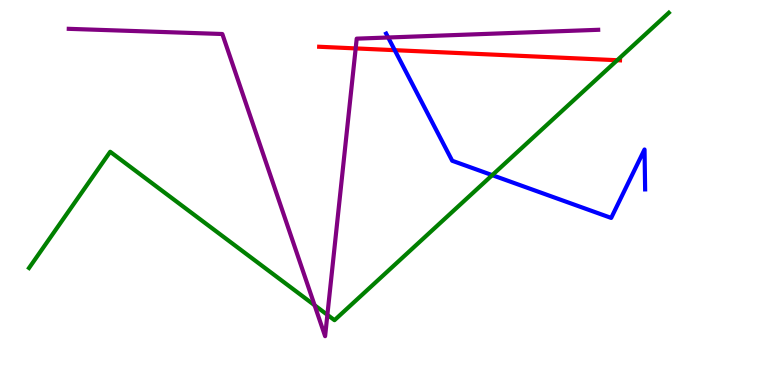[{'lines': ['blue', 'red'], 'intersections': [{'x': 5.09, 'y': 8.7}]}, {'lines': ['green', 'red'], 'intersections': [{'x': 7.96, 'y': 8.44}]}, {'lines': ['purple', 'red'], 'intersections': [{'x': 4.59, 'y': 8.74}]}, {'lines': ['blue', 'green'], 'intersections': [{'x': 6.35, 'y': 5.45}]}, {'lines': ['blue', 'purple'], 'intersections': [{'x': 5.01, 'y': 9.03}]}, {'lines': ['green', 'purple'], 'intersections': [{'x': 4.06, 'y': 2.07}, {'x': 4.22, 'y': 1.82}]}]